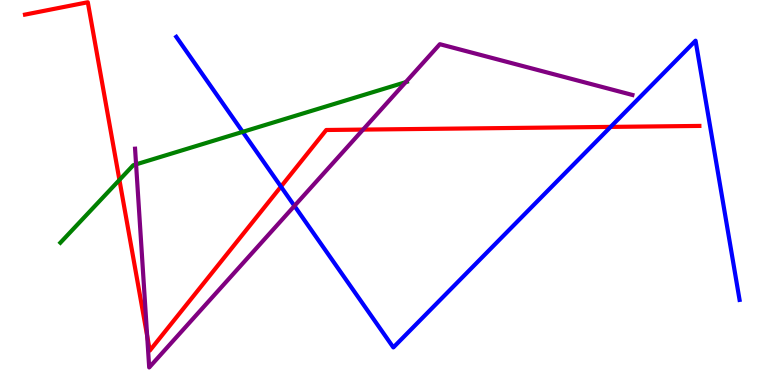[{'lines': ['blue', 'red'], 'intersections': [{'x': 3.63, 'y': 5.15}, {'x': 7.88, 'y': 6.7}]}, {'lines': ['green', 'red'], 'intersections': [{'x': 1.54, 'y': 5.33}]}, {'lines': ['purple', 'red'], 'intersections': [{'x': 1.9, 'y': 1.28}, {'x': 4.68, 'y': 6.63}]}, {'lines': ['blue', 'green'], 'intersections': [{'x': 3.13, 'y': 6.58}]}, {'lines': ['blue', 'purple'], 'intersections': [{'x': 3.8, 'y': 4.65}]}, {'lines': ['green', 'purple'], 'intersections': [{'x': 1.76, 'y': 5.73}, {'x': 5.23, 'y': 7.87}]}]